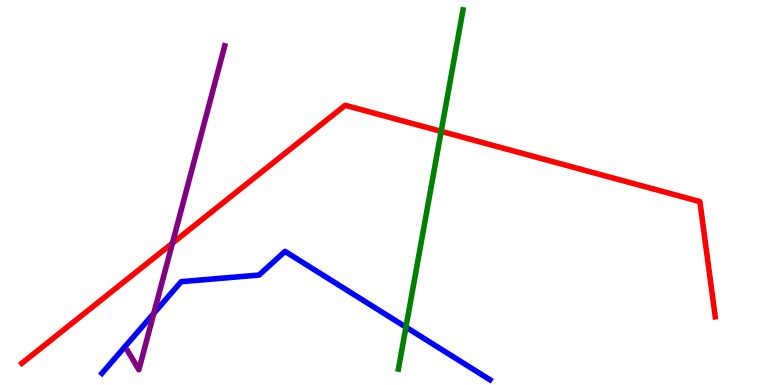[{'lines': ['blue', 'red'], 'intersections': []}, {'lines': ['green', 'red'], 'intersections': [{'x': 5.69, 'y': 6.59}]}, {'lines': ['purple', 'red'], 'intersections': [{'x': 2.22, 'y': 3.68}]}, {'lines': ['blue', 'green'], 'intersections': [{'x': 5.24, 'y': 1.5}]}, {'lines': ['blue', 'purple'], 'intersections': [{'x': 1.98, 'y': 1.86}]}, {'lines': ['green', 'purple'], 'intersections': []}]